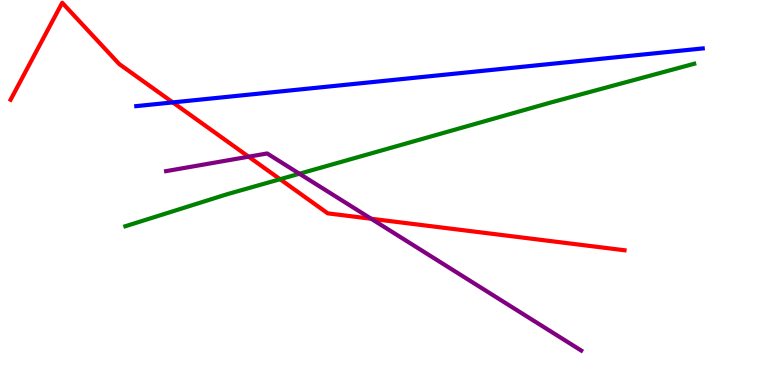[{'lines': ['blue', 'red'], 'intersections': [{'x': 2.23, 'y': 7.34}]}, {'lines': ['green', 'red'], 'intersections': [{'x': 3.61, 'y': 5.35}]}, {'lines': ['purple', 'red'], 'intersections': [{'x': 3.21, 'y': 5.93}, {'x': 4.79, 'y': 4.32}]}, {'lines': ['blue', 'green'], 'intersections': []}, {'lines': ['blue', 'purple'], 'intersections': []}, {'lines': ['green', 'purple'], 'intersections': [{'x': 3.86, 'y': 5.49}]}]